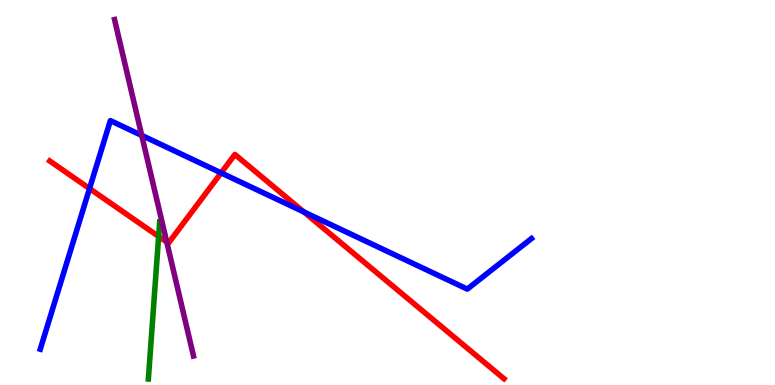[{'lines': ['blue', 'red'], 'intersections': [{'x': 1.16, 'y': 5.1}, {'x': 2.85, 'y': 5.51}, {'x': 3.92, 'y': 4.49}]}, {'lines': ['green', 'red'], 'intersections': [{'x': 2.05, 'y': 3.86}]}, {'lines': ['purple', 'red'], 'intersections': [{'x': 2.15, 'y': 3.71}]}, {'lines': ['blue', 'green'], 'intersections': []}, {'lines': ['blue', 'purple'], 'intersections': [{'x': 1.83, 'y': 6.48}]}, {'lines': ['green', 'purple'], 'intersections': []}]